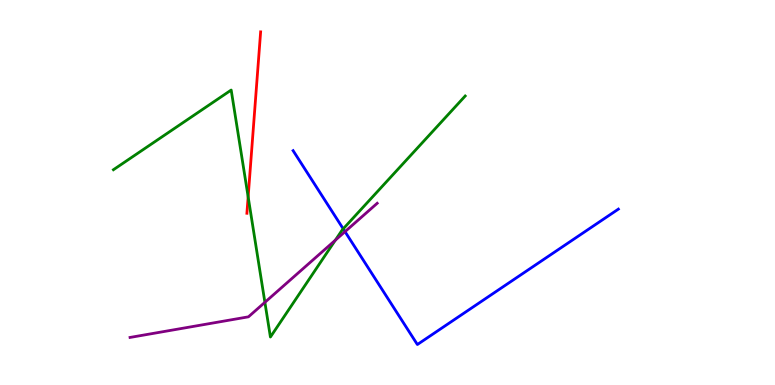[{'lines': ['blue', 'red'], 'intersections': []}, {'lines': ['green', 'red'], 'intersections': [{'x': 3.2, 'y': 4.89}]}, {'lines': ['purple', 'red'], 'intersections': []}, {'lines': ['blue', 'green'], 'intersections': [{'x': 4.43, 'y': 4.06}]}, {'lines': ['blue', 'purple'], 'intersections': [{'x': 4.45, 'y': 3.98}]}, {'lines': ['green', 'purple'], 'intersections': [{'x': 3.42, 'y': 2.15}, {'x': 4.33, 'y': 3.76}]}]